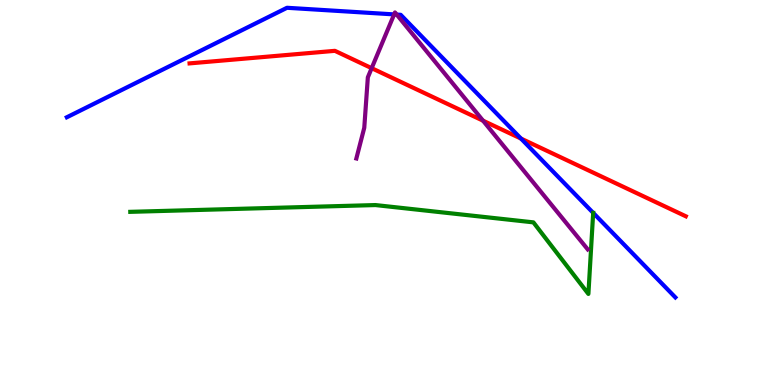[{'lines': ['blue', 'red'], 'intersections': [{'x': 6.72, 'y': 6.4}]}, {'lines': ['green', 'red'], 'intersections': []}, {'lines': ['purple', 'red'], 'intersections': [{'x': 4.8, 'y': 8.23}, {'x': 6.23, 'y': 6.87}]}, {'lines': ['blue', 'green'], 'intersections': []}, {'lines': ['blue', 'purple'], 'intersections': [{'x': 5.09, 'y': 9.63}, {'x': 5.12, 'y': 9.62}]}, {'lines': ['green', 'purple'], 'intersections': []}]